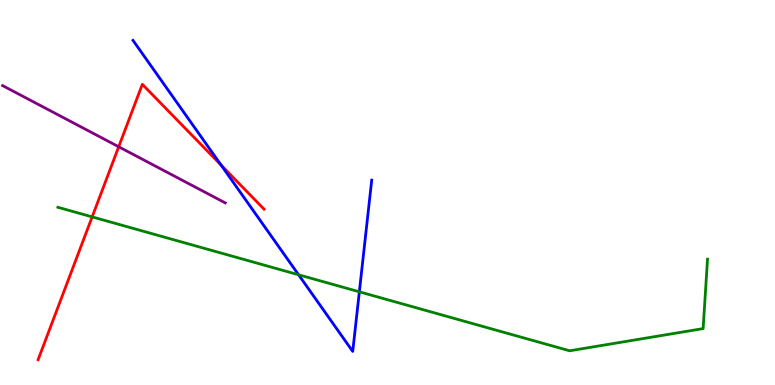[{'lines': ['blue', 'red'], 'intersections': [{'x': 2.85, 'y': 5.71}]}, {'lines': ['green', 'red'], 'intersections': [{'x': 1.19, 'y': 4.37}]}, {'lines': ['purple', 'red'], 'intersections': [{'x': 1.53, 'y': 6.19}]}, {'lines': ['blue', 'green'], 'intersections': [{'x': 3.85, 'y': 2.86}, {'x': 4.64, 'y': 2.42}]}, {'lines': ['blue', 'purple'], 'intersections': []}, {'lines': ['green', 'purple'], 'intersections': []}]